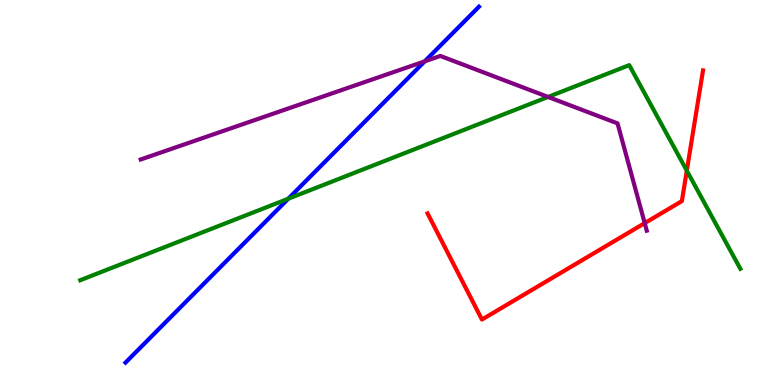[{'lines': ['blue', 'red'], 'intersections': []}, {'lines': ['green', 'red'], 'intersections': [{'x': 8.86, 'y': 5.57}]}, {'lines': ['purple', 'red'], 'intersections': [{'x': 8.32, 'y': 4.2}]}, {'lines': ['blue', 'green'], 'intersections': [{'x': 3.72, 'y': 4.84}]}, {'lines': ['blue', 'purple'], 'intersections': [{'x': 5.48, 'y': 8.41}]}, {'lines': ['green', 'purple'], 'intersections': [{'x': 7.07, 'y': 7.48}]}]